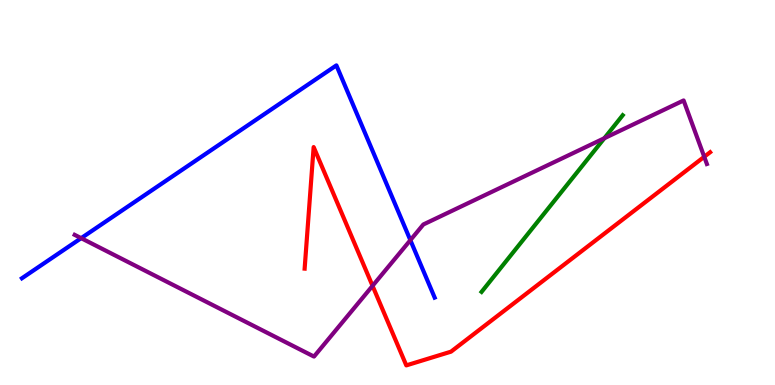[{'lines': ['blue', 'red'], 'intersections': []}, {'lines': ['green', 'red'], 'intersections': []}, {'lines': ['purple', 'red'], 'intersections': [{'x': 4.81, 'y': 2.58}, {'x': 9.09, 'y': 5.93}]}, {'lines': ['blue', 'green'], 'intersections': []}, {'lines': ['blue', 'purple'], 'intersections': [{'x': 1.05, 'y': 3.81}, {'x': 5.3, 'y': 3.76}]}, {'lines': ['green', 'purple'], 'intersections': [{'x': 7.8, 'y': 6.41}]}]